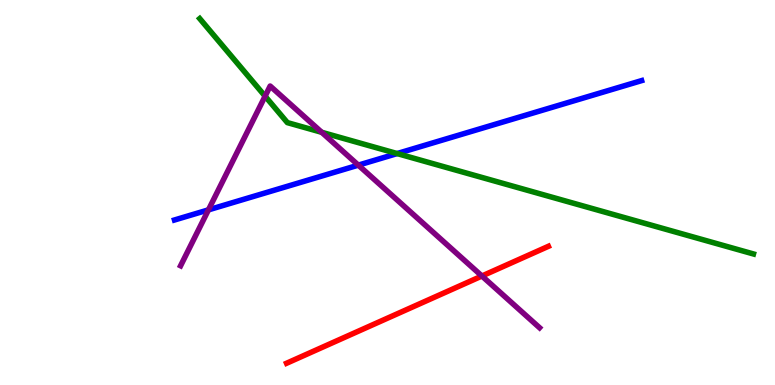[{'lines': ['blue', 'red'], 'intersections': []}, {'lines': ['green', 'red'], 'intersections': []}, {'lines': ['purple', 'red'], 'intersections': [{'x': 6.22, 'y': 2.83}]}, {'lines': ['blue', 'green'], 'intersections': [{'x': 5.12, 'y': 6.01}]}, {'lines': ['blue', 'purple'], 'intersections': [{'x': 2.69, 'y': 4.55}, {'x': 4.62, 'y': 5.71}]}, {'lines': ['green', 'purple'], 'intersections': [{'x': 3.42, 'y': 7.5}, {'x': 4.15, 'y': 6.56}]}]